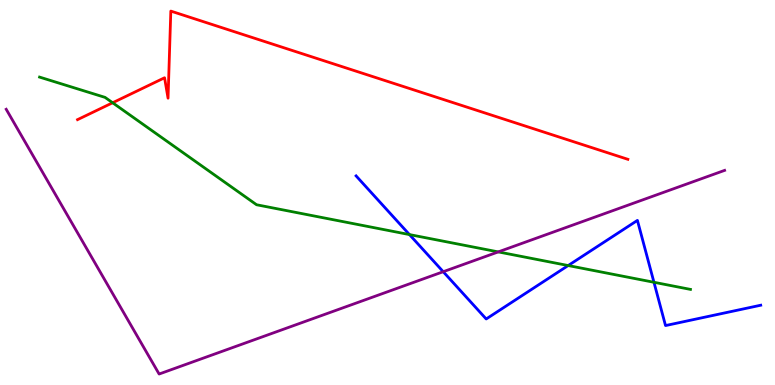[{'lines': ['blue', 'red'], 'intersections': []}, {'lines': ['green', 'red'], 'intersections': [{'x': 1.45, 'y': 7.33}]}, {'lines': ['purple', 'red'], 'intersections': []}, {'lines': ['blue', 'green'], 'intersections': [{'x': 5.28, 'y': 3.91}, {'x': 7.33, 'y': 3.1}, {'x': 8.44, 'y': 2.67}]}, {'lines': ['blue', 'purple'], 'intersections': [{'x': 5.72, 'y': 2.94}]}, {'lines': ['green', 'purple'], 'intersections': [{'x': 6.43, 'y': 3.46}]}]